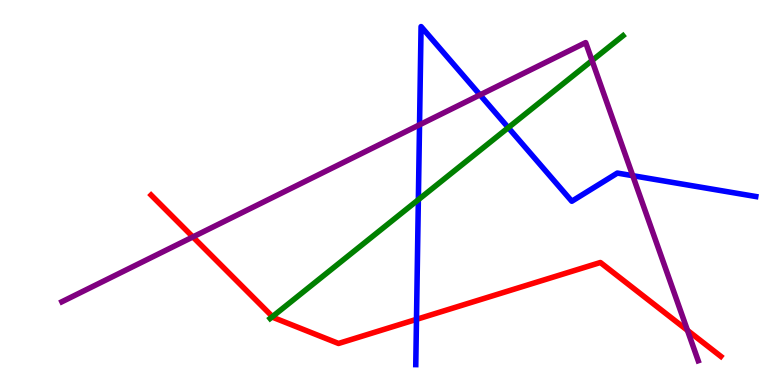[{'lines': ['blue', 'red'], 'intersections': [{'x': 5.37, 'y': 1.71}]}, {'lines': ['green', 'red'], 'intersections': [{'x': 3.52, 'y': 1.78}]}, {'lines': ['purple', 'red'], 'intersections': [{'x': 2.49, 'y': 3.85}, {'x': 8.87, 'y': 1.42}]}, {'lines': ['blue', 'green'], 'intersections': [{'x': 5.4, 'y': 4.81}, {'x': 6.56, 'y': 6.68}]}, {'lines': ['blue', 'purple'], 'intersections': [{'x': 5.41, 'y': 6.76}, {'x': 6.19, 'y': 7.54}, {'x': 8.16, 'y': 5.44}]}, {'lines': ['green', 'purple'], 'intersections': [{'x': 7.64, 'y': 8.43}]}]